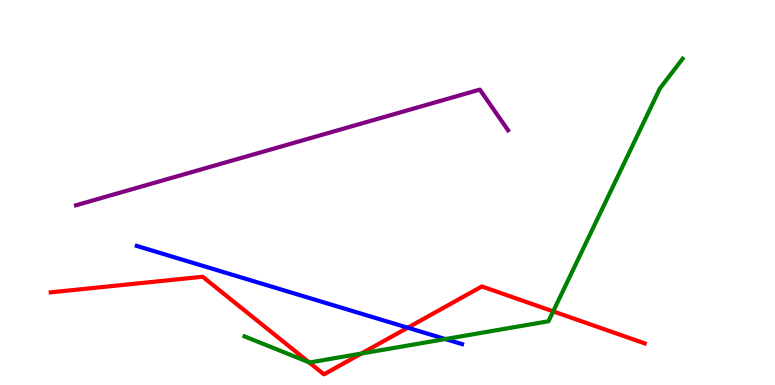[{'lines': ['blue', 'red'], 'intersections': [{'x': 5.26, 'y': 1.49}]}, {'lines': ['green', 'red'], 'intersections': [{'x': 3.99, 'y': 0.59}, {'x': 4.66, 'y': 0.817}, {'x': 7.14, 'y': 1.91}]}, {'lines': ['purple', 'red'], 'intersections': []}, {'lines': ['blue', 'green'], 'intersections': [{'x': 5.75, 'y': 1.19}]}, {'lines': ['blue', 'purple'], 'intersections': []}, {'lines': ['green', 'purple'], 'intersections': []}]